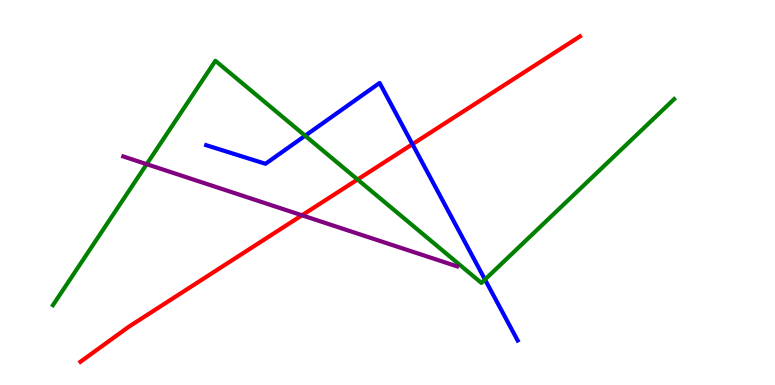[{'lines': ['blue', 'red'], 'intersections': [{'x': 5.32, 'y': 6.26}]}, {'lines': ['green', 'red'], 'intersections': [{'x': 4.61, 'y': 5.34}]}, {'lines': ['purple', 'red'], 'intersections': [{'x': 3.9, 'y': 4.41}]}, {'lines': ['blue', 'green'], 'intersections': [{'x': 3.94, 'y': 6.47}, {'x': 6.26, 'y': 2.74}]}, {'lines': ['blue', 'purple'], 'intersections': []}, {'lines': ['green', 'purple'], 'intersections': [{'x': 1.89, 'y': 5.74}]}]